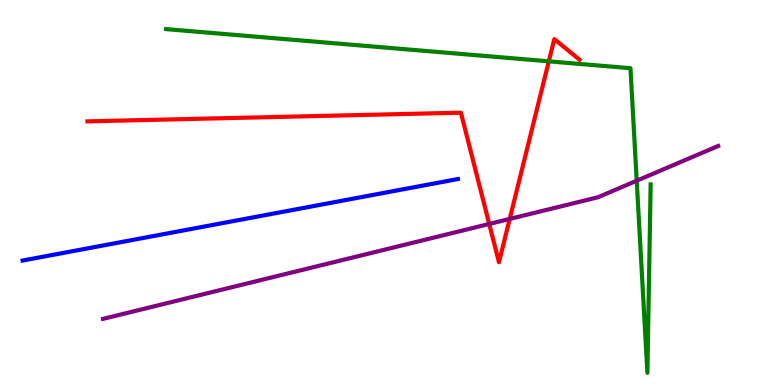[{'lines': ['blue', 'red'], 'intersections': []}, {'lines': ['green', 'red'], 'intersections': [{'x': 7.08, 'y': 8.41}]}, {'lines': ['purple', 'red'], 'intersections': [{'x': 6.31, 'y': 4.18}, {'x': 6.58, 'y': 4.31}]}, {'lines': ['blue', 'green'], 'intersections': []}, {'lines': ['blue', 'purple'], 'intersections': []}, {'lines': ['green', 'purple'], 'intersections': [{'x': 8.22, 'y': 5.31}]}]